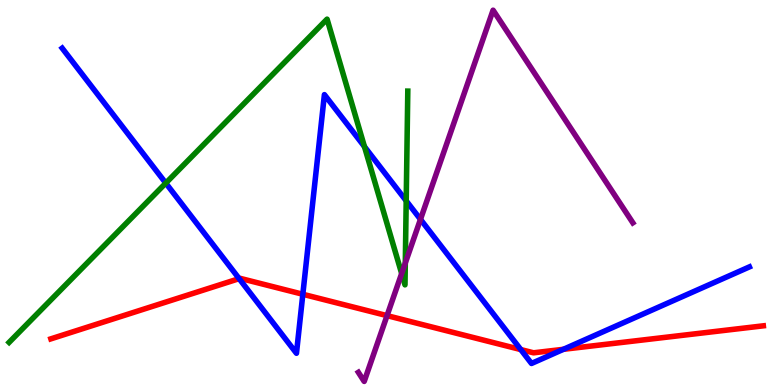[{'lines': ['blue', 'red'], 'intersections': [{'x': 3.09, 'y': 2.76}, {'x': 3.91, 'y': 2.36}, {'x': 6.72, 'y': 0.92}, {'x': 7.27, 'y': 0.927}]}, {'lines': ['green', 'red'], 'intersections': []}, {'lines': ['purple', 'red'], 'intersections': [{'x': 4.99, 'y': 1.8}]}, {'lines': ['blue', 'green'], 'intersections': [{'x': 2.14, 'y': 5.24}, {'x': 4.7, 'y': 6.19}, {'x': 5.24, 'y': 4.78}]}, {'lines': ['blue', 'purple'], 'intersections': [{'x': 5.43, 'y': 4.3}]}, {'lines': ['green', 'purple'], 'intersections': [{'x': 5.18, 'y': 2.9}, {'x': 5.23, 'y': 3.17}]}]